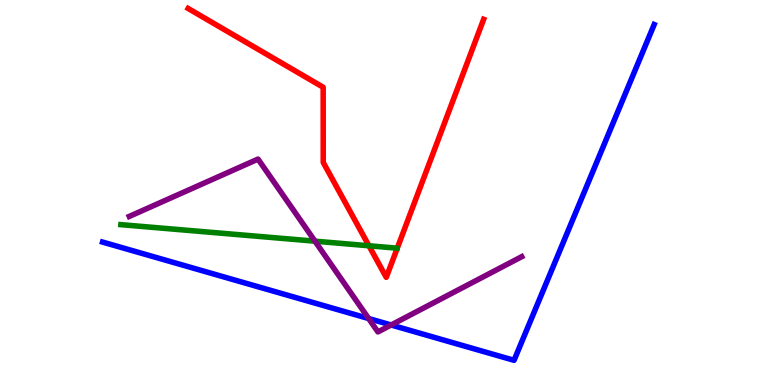[{'lines': ['blue', 'red'], 'intersections': []}, {'lines': ['green', 'red'], 'intersections': [{'x': 4.76, 'y': 3.62}]}, {'lines': ['purple', 'red'], 'intersections': []}, {'lines': ['blue', 'green'], 'intersections': []}, {'lines': ['blue', 'purple'], 'intersections': [{'x': 4.76, 'y': 1.73}, {'x': 5.05, 'y': 1.56}]}, {'lines': ['green', 'purple'], 'intersections': [{'x': 4.06, 'y': 3.74}]}]